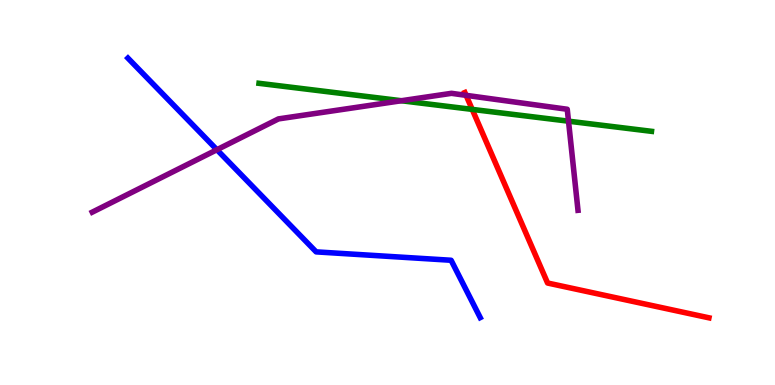[{'lines': ['blue', 'red'], 'intersections': []}, {'lines': ['green', 'red'], 'intersections': [{'x': 6.09, 'y': 7.16}]}, {'lines': ['purple', 'red'], 'intersections': [{'x': 6.01, 'y': 7.52}]}, {'lines': ['blue', 'green'], 'intersections': []}, {'lines': ['blue', 'purple'], 'intersections': [{'x': 2.8, 'y': 6.11}]}, {'lines': ['green', 'purple'], 'intersections': [{'x': 5.18, 'y': 7.38}, {'x': 7.34, 'y': 6.85}]}]